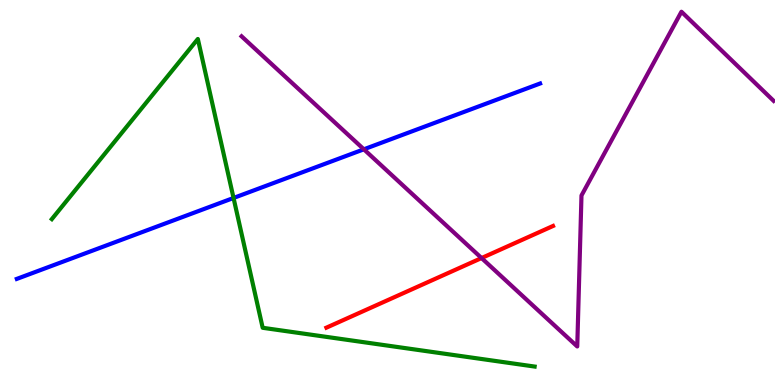[{'lines': ['blue', 'red'], 'intersections': []}, {'lines': ['green', 'red'], 'intersections': []}, {'lines': ['purple', 'red'], 'intersections': [{'x': 6.21, 'y': 3.3}]}, {'lines': ['blue', 'green'], 'intersections': [{'x': 3.01, 'y': 4.86}]}, {'lines': ['blue', 'purple'], 'intersections': [{'x': 4.69, 'y': 6.12}]}, {'lines': ['green', 'purple'], 'intersections': []}]